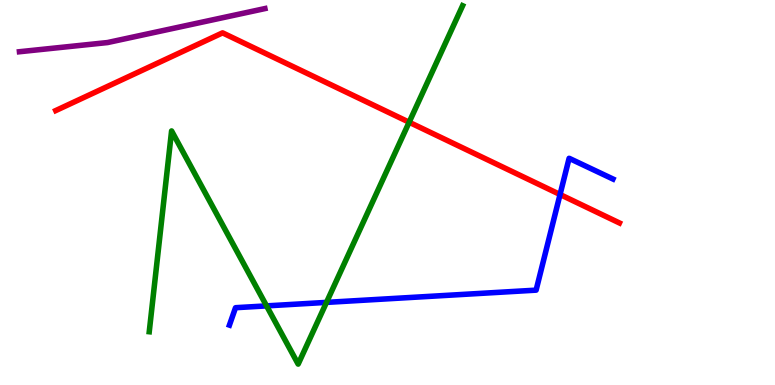[{'lines': ['blue', 'red'], 'intersections': [{'x': 7.23, 'y': 4.95}]}, {'lines': ['green', 'red'], 'intersections': [{'x': 5.28, 'y': 6.83}]}, {'lines': ['purple', 'red'], 'intersections': []}, {'lines': ['blue', 'green'], 'intersections': [{'x': 3.44, 'y': 2.05}, {'x': 4.21, 'y': 2.15}]}, {'lines': ['blue', 'purple'], 'intersections': []}, {'lines': ['green', 'purple'], 'intersections': []}]